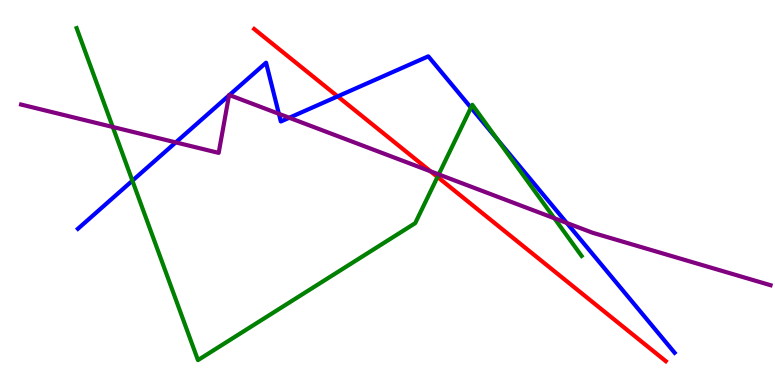[{'lines': ['blue', 'red'], 'intersections': [{'x': 4.36, 'y': 7.5}]}, {'lines': ['green', 'red'], 'intersections': [{'x': 5.65, 'y': 5.4}]}, {'lines': ['purple', 'red'], 'intersections': [{'x': 5.56, 'y': 5.55}]}, {'lines': ['blue', 'green'], 'intersections': [{'x': 1.71, 'y': 5.31}, {'x': 6.08, 'y': 7.2}, {'x': 6.42, 'y': 6.38}]}, {'lines': ['blue', 'purple'], 'intersections': [{'x': 2.27, 'y': 6.3}, {'x': 2.95, 'y': 7.52}, {'x': 2.96, 'y': 7.53}, {'x': 3.6, 'y': 7.04}, {'x': 3.73, 'y': 6.94}, {'x': 7.31, 'y': 4.21}]}, {'lines': ['green', 'purple'], 'intersections': [{'x': 1.45, 'y': 6.7}, {'x': 5.66, 'y': 5.47}, {'x': 7.15, 'y': 4.33}]}]